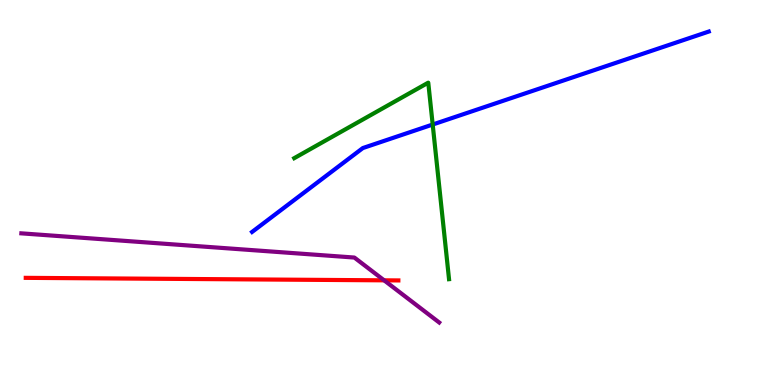[{'lines': ['blue', 'red'], 'intersections': []}, {'lines': ['green', 'red'], 'intersections': []}, {'lines': ['purple', 'red'], 'intersections': [{'x': 4.96, 'y': 2.72}]}, {'lines': ['blue', 'green'], 'intersections': [{'x': 5.58, 'y': 6.77}]}, {'lines': ['blue', 'purple'], 'intersections': []}, {'lines': ['green', 'purple'], 'intersections': []}]